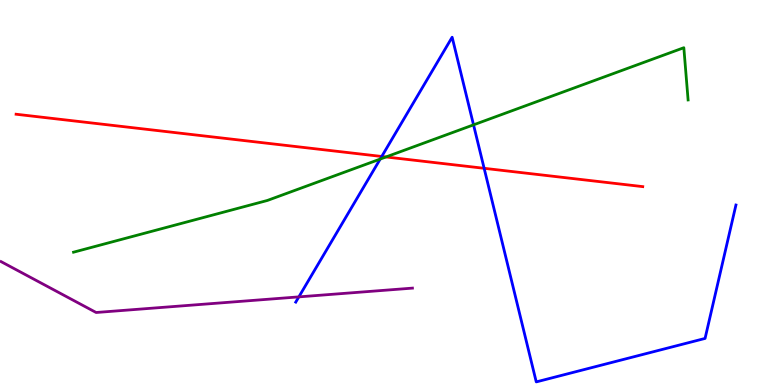[{'lines': ['blue', 'red'], 'intersections': [{'x': 4.93, 'y': 5.94}, {'x': 6.25, 'y': 5.63}]}, {'lines': ['green', 'red'], 'intersections': [{'x': 4.98, 'y': 5.92}]}, {'lines': ['purple', 'red'], 'intersections': []}, {'lines': ['blue', 'green'], 'intersections': [{'x': 4.91, 'y': 5.87}, {'x': 6.11, 'y': 6.76}]}, {'lines': ['blue', 'purple'], 'intersections': [{'x': 3.86, 'y': 2.29}]}, {'lines': ['green', 'purple'], 'intersections': []}]